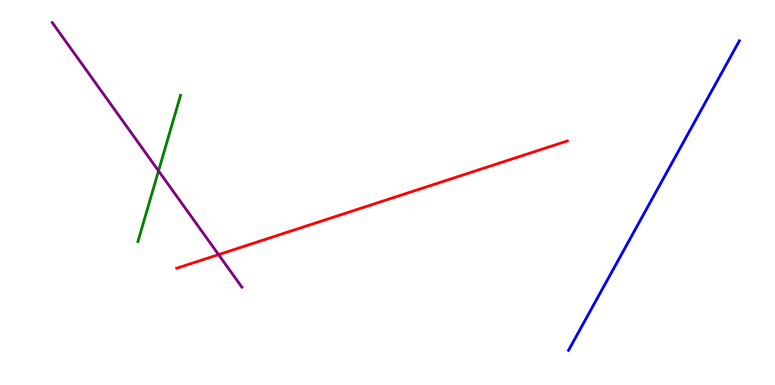[{'lines': ['blue', 'red'], 'intersections': []}, {'lines': ['green', 'red'], 'intersections': []}, {'lines': ['purple', 'red'], 'intersections': [{'x': 2.82, 'y': 3.39}]}, {'lines': ['blue', 'green'], 'intersections': []}, {'lines': ['blue', 'purple'], 'intersections': []}, {'lines': ['green', 'purple'], 'intersections': [{'x': 2.05, 'y': 5.56}]}]